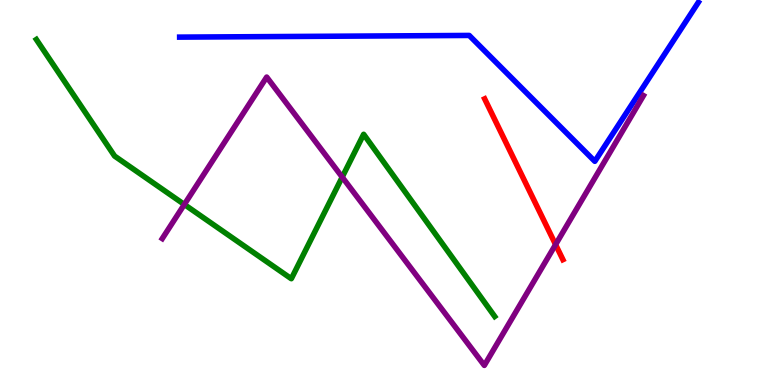[{'lines': ['blue', 'red'], 'intersections': []}, {'lines': ['green', 'red'], 'intersections': []}, {'lines': ['purple', 'red'], 'intersections': [{'x': 7.17, 'y': 3.65}]}, {'lines': ['blue', 'green'], 'intersections': []}, {'lines': ['blue', 'purple'], 'intersections': []}, {'lines': ['green', 'purple'], 'intersections': [{'x': 2.38, 'y': 4.69}, {'x': 4.42, 'y': 5.4}]}]